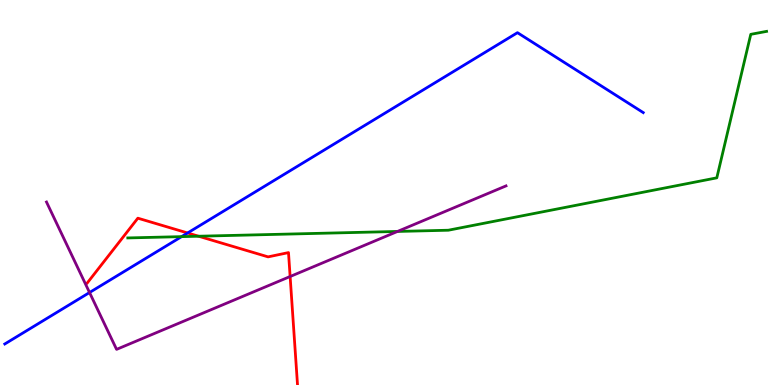[{'lines': ['blue', 'red'], 'intersections': [{'x': 2.42, 'y': 3.95}]}, {'lines': ['green', 'red'], 'intersections': [{'x': 2.56, 'y': 3.86}]}, {'lines': ['purple', 'red'], 'intersections': [{'x': 3.74, 'y': 2.82}]}, {'lines': ['blue', 'green'], 'intersections': [{'x': 2.34, 'y': 3.85}]}, {'lines': ['blue', 'purple'], 'intersections': [{'x': 1.16, 'y': 2.4}]}, {'lines': ['green', 'purple'], 'intersections': [{'x': 5.13, 'y': 3.99}]}]